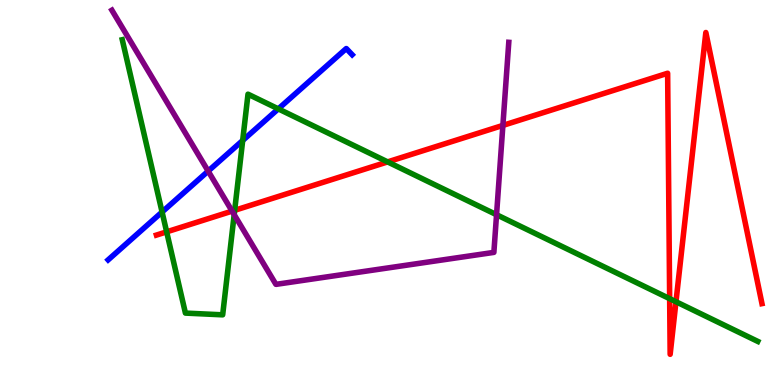[{'lines': ['blue', 'red'], 'intersections': []}, {'lines': ['green', 'red'], 'intersections': [{'x': 2.15, 'y': 3.98}, {'x': 3.03, 'y': 4.54}, {'x': 5.0, 'y': 5.79}, {'x': 8.64, 'y': 2.24}, {'x': 8.72, 'y': 2.16}]}, {'lines': ['purple', 'red'], 'intersections': [{'x': 2.99, 'y': 4.52}, {'x': 6.49, 'y': 6.74}]}, {'lines': ['blue', 'green'], 'intersections': [{'x': 2.09, 'y': 4.49}, {'x': 3.13, 'y': 6.35}, {'x': 3.59, 'y': 7.17}]}, {'lines': ['blue', 'purple'], 'intersections': [{'x': 2.69, 'y': 5.56}]}, {'lines': ['green', 'purple'], 'intersections': [{'x': 3.02, 'y': 4.43}, {'x': 6.41, 'y': 4.42}]}]